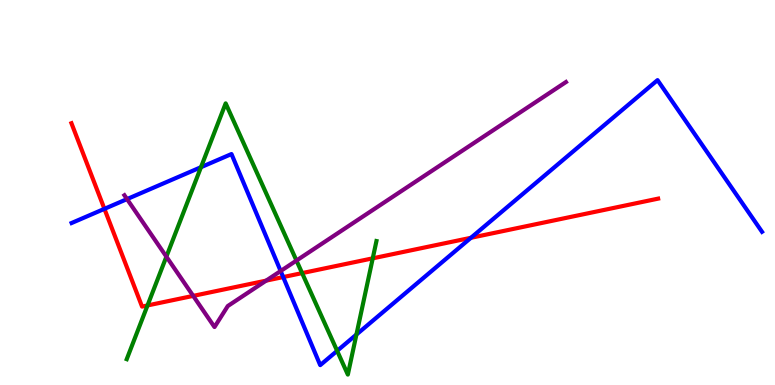[{'lines': ['blue', 'red'], 'intersections': [{'x': 1.35, 'y': 4.58}, {'x': 3.65, 'y': 2.8}, {'x': 6.08, 'y': 3.82}]}, {'lines': ['green', 'red'], 'intersections': [{'x': 1.9, 'y': 2.07}, {'x': 3.9, 'y': 2.91}, {'x': 4.81, 'y': 3.29}]}, {'lines': ['purple', 'red'], 'intersections': [{'x': 2.49, 'y': 2.31}, {'x': 3.43, 'y': 2.71}]}, {'lines': ['blue', 'green'], 'intersections': [{'x': 2.59, 'y': 5.66}, {'x': 4.35, 'y': 0.887}, {'x': 4.6, 'y': 1.31}]}, {'lines': ['blue', 'purple'], 'intersections': [{'x': 1.64, 'y': 4.83}, {'x': 3.62, 'y': 2.96}]}, {'lines': ['green', 'purple'], 'intersections': [{'x': 2.15, 'y': 3.33}, {'x': 3.83, 'y': 3.23}]}]